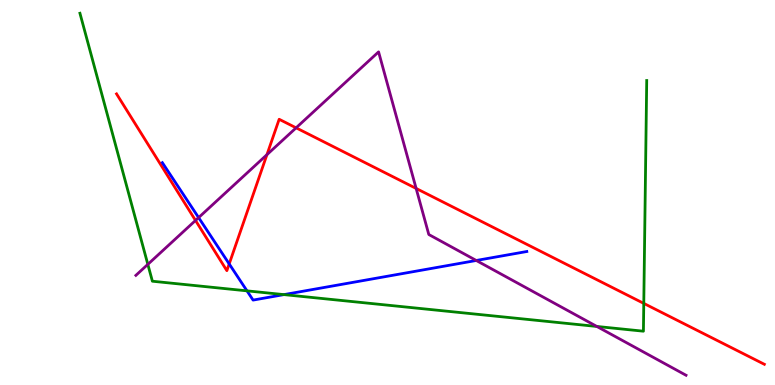[{'lines': ['blue', 'red'], 'intersections': [{'x': 2.96, 'y': 3.15}]}, {'lines': ['green', 'red'], 'intersections': [{'x': 8.31, 'y': 2.12}]}, {'lines': ['purple', 'red'], 'intersections': [{'x': 2.52, 'y': 4.27}, {'x': 3.44, 'y': 5.98}, {'x': 3.82, 'y': 6.68}, {'x': 5.37, 'y': 5.11}]}, {'lines': ['blue', 'green'], 'intersections': [{'x': 3.19, 'y': 2.45}, {'x': 3.66, 'y': 2.35}]}, {'lines': ['blue', 'purple'], 'intersections': [{'x': 2.56, 'y': 4.35}, {'x': 6.15, 'y': 3.23}]}, {'lines': ['green', 'purple'], 'intersections': [{'x': 1.91, 'y': 3.13}, {'x': 7.7, 'y': 1.52}]}]